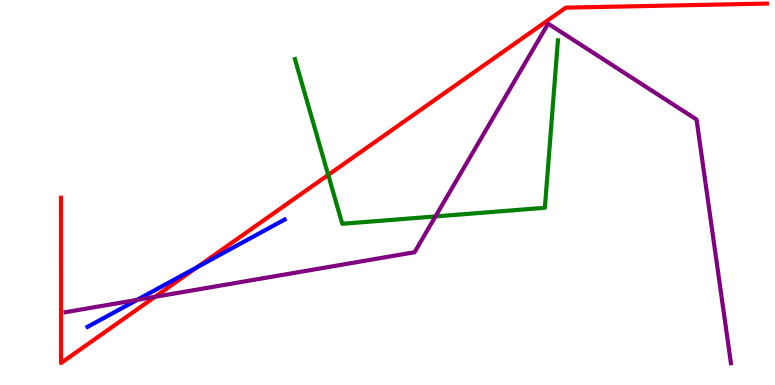[{'lines': ['blue', 'red'], 'intersections': [{'x': 2.54, 'y': 3.06}]}, {'lines': ['green', 'red'], 'intersections': [{'x': 4.24, 'y': 5.46}]}, {'lines': ['purple', 'red'], 'intersections': [{'x': 2.0, 'y': 2.29}]}, {'lines': ['blue', 'green'], 'intersections': []}, {'lines': ['blue', 'purple'], 'intersections': [{'x': 1.77, 'y': 2.21}]}, {'lines': ['green', 'purple'], 'intersections': [{'x': 5.62, 'y': 4.38}]}]